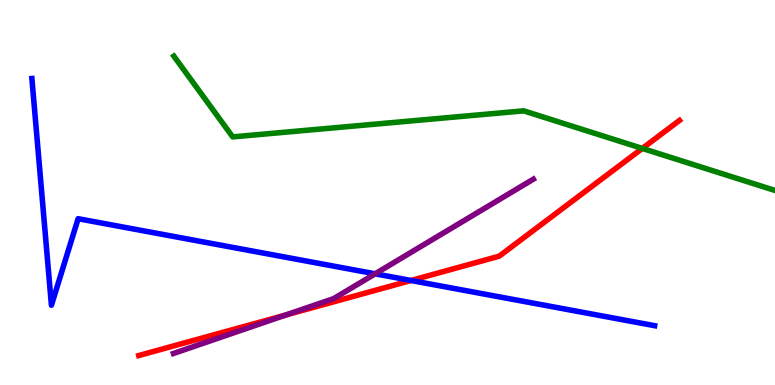[{'lines': ['blue', 'red'], 'intersections': [{'x': 5.3, 'y': 2.71}]}, {'lines': ['green', 'red'], 'intersections': [{'x': 8.29, 'y': 6.15}]}, {'lines': ['purple', 'red'], 'intersections': [{'x': 3.69, 'y': 1.82}]}, {'lines': ['blue', 'green'], 'intersections': []}, {'lines': ['blue', 'purple'], 'intersections': [{'x': 4.84, 'y': 2.89}]}, {'lines': ['green', 'purple'], 'intersections': []}]